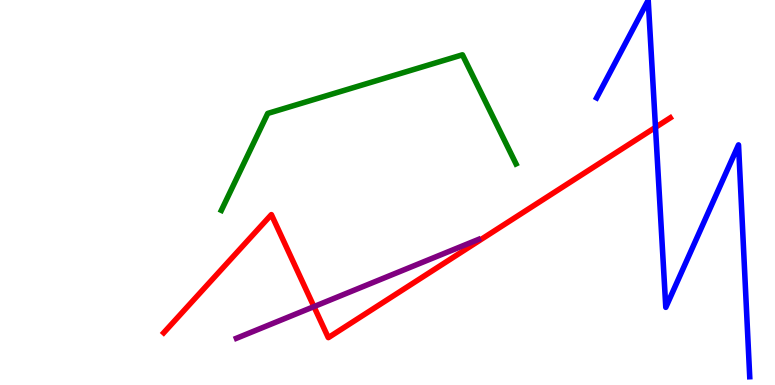[{'lines': ['blue', 'red'], 'intersections': [{'x': 8.46, 'y': 6.69}]}, {'lines': ['green', 'red'], 'intersections': []}, {'lines': ['purple', 'red'], 'intersections': [{'x': 4.05, 'y': 2.04}]}, {'lines': ['blue', 'green'], 'intersections': []}, {'lines': ['blue', 'purple'], 'intersections': []}, {'lines': ['green', 'purple'], 'intersections': []}]